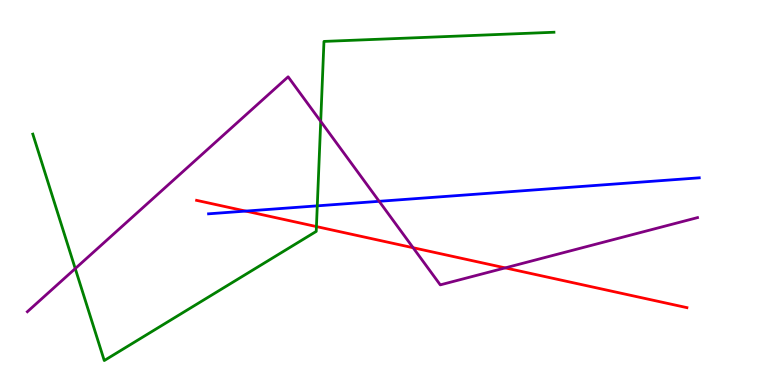[{'lines': ['blue', 'red'], 'intersections': [{'x': 3.17, 'y': 4.52}]}, {'lines': ['green', 'red'], 'intersections': [{'x': 4.08, 'y': 4.11}]}, {'lines': ['purple', 'red'], 'intersections': [{'x': 5.33, 'y': 3.57}, {'x': 6.52, 'y': 3.04}]}, {'lines': ['blue', 'green'], 'intersections': [{'x': 4.09, 'y': 4.65}]}, {'lines': ['blue', 'purple'], 'intersections': [{'x': 4.89, 'y': 4.77}]}, {'lines': ['green', 'purple'], 'intersections': [{'x': 0.971, 'y': 3.02}, {'x': 4.14, 'y': 6.85}]}]